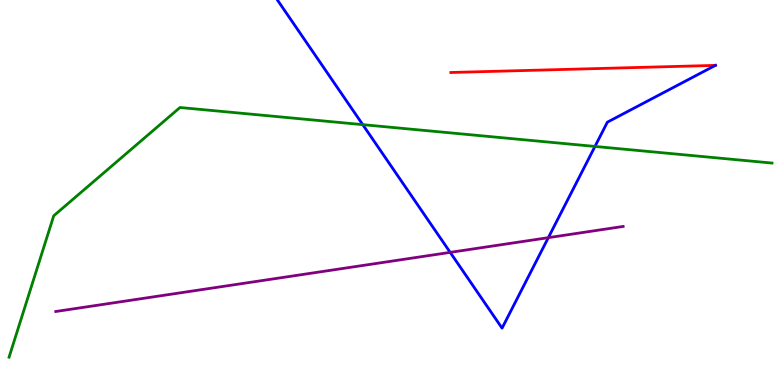[{'lines': ['blue', 'red'], 'intersections': []}, {'lines': ['green', 'red'], 'intersections': []}, {'lines': ['purple', 'red'], 'intersections': []}, {'lines': ['blue', 'green'], 'intersections': [{'x': 4.68, 'y': 6.76}, {'x': 7.68, 'y': 6.2}]}, {'lines': ['blue', 'purple'], 'intersections': [{'x': 5.81, 'y': 3.44}, {'x': 7.08, 'y': 3.83}]}, {'lines': ['green', 'purple'], 'intersections': []}]